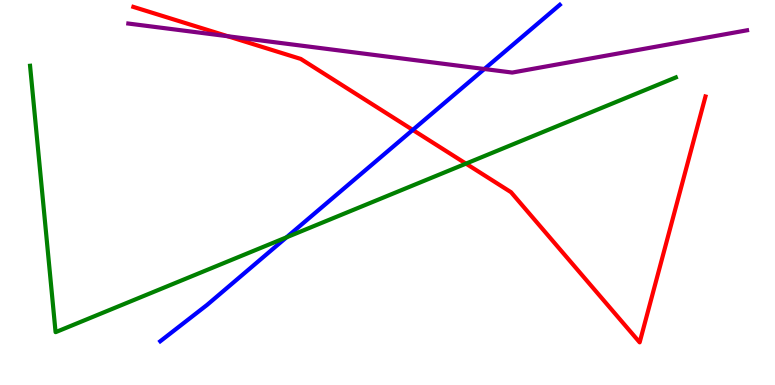[{'lines': ['blue', 'red'], 'intersections': [{'x': 5.33, 'y': 6.63}]}, {'lines': ['green', 'red'], 'intersections': [{'x': 6.01, 'y': 5.75}]}, {'lines': ['purple', 'red'], 'intersections': [{'x': 2.94, 'y': 9.06}]}, {'lines': ['blue', 'green'], 'intersections': [{'x': 3.7, 'y': 3.84}]}, {'lines': ['blue', 'purple'], 'intersections': [{'x': 6.25, 'y': 8.21}]}, {'lines': ['green', 'purple'], 'intersections': []}]